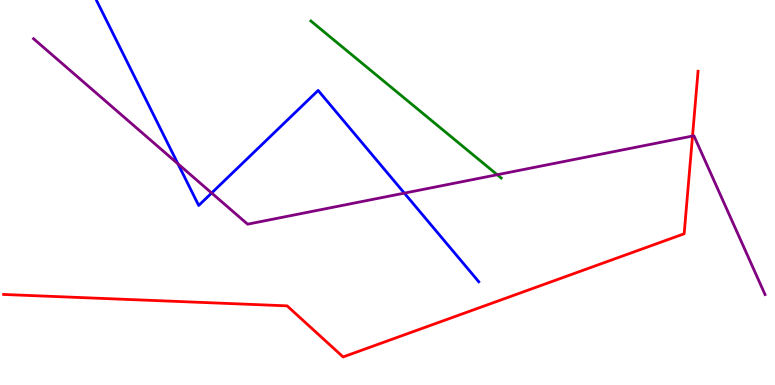[{'lines': ['blue', 'red'], 'intersections': []}, {'lines': ['green', 'red'], 'intersections': []}, {'lines': ['purple', 'red'], 'intersections': [{'x': 8.94, 'y': 6.47}]}, {'lines': ['blue', 'green'], 'intersections': []}, {'lines': ['blue', 'purple'], 'intersections': [{'x': 2.3, 'y': 5.74}, {'x': 2.73, 'y': 4.99}, {'x': 5.22, 'y': 4.98}]}, {'lines': ['green', 'purple'], 'intersections': [{'x': 6.42, 'y': 5.46}]}]